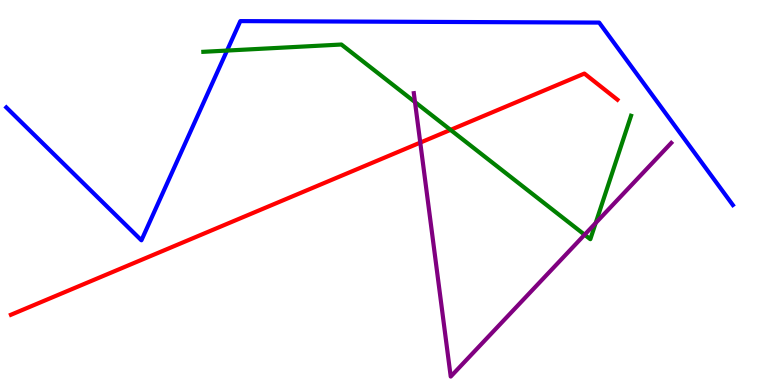[{'lines': ['blue', 'red'], 'intersections': []}, {'lines': ['green', 'red'], 'intersections': [{'x': 5.81, 'y': 6.63}]}, {'lines': ['purple', 'red'], 'intersections': [{'x': 5.42, 'y': 6.3}]}, {'lines': ['blue', 'green'], 'intersections': [{'x': 2.93, 'y': 8.69}]}, {'lines': ['blue', 'purple'], 'intersections': []}, {'lines': ['green', 'purple'], 'intersections': [{'x': 5.35, 'y': 7.35}, {'x': 7.54, 'y': 3.9}, {'x': 7.69, 'y': 4.21}]}]